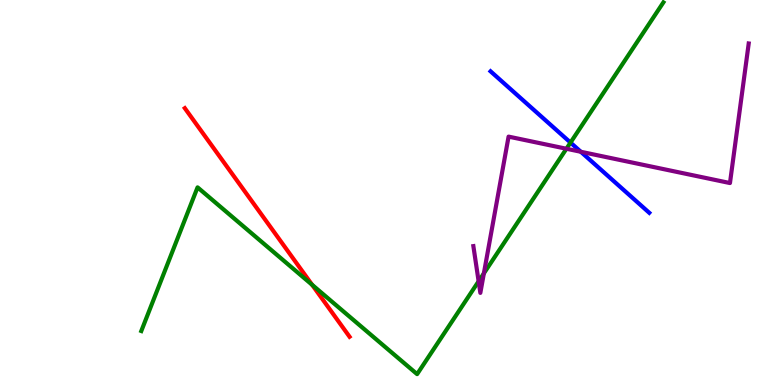[{'lines': ['blue', 'red'], 'intersections': []}, {'lines': ['green', 'red'], 'intersections': [{'x': 4.03, 'y': 2.6}]}, {'lines': ['purple', 'red'], 'intersections': []}, {'lines': ['blue', 'green'], 'intersections': [{'x': 7.36, 'y': 6.3}]}, {'lines': ['blue', 'purple'], 'intersections': [{'x': 7.49, 'y': 6.06}]}, {'lines': ['green', 'purple'], 'intersections': [{'x': 6.18, 'y': 2.69}, {'x': 6.24, 'y': 2.9}, {'x': 7.31, 'y': 6.14}]}]